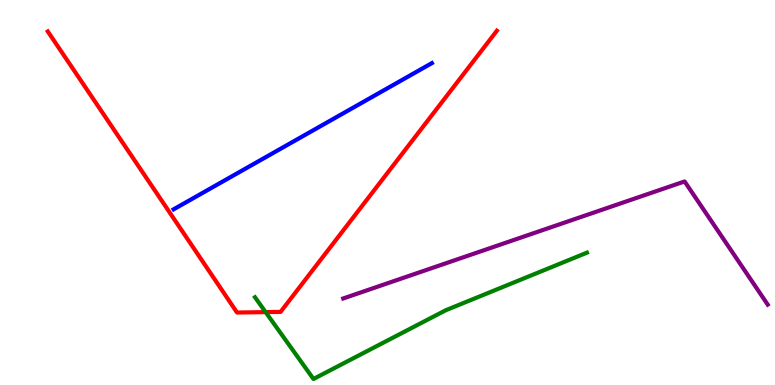[{'lines': ['blue', 'red'], 'intersections': []}, {'lines': ['green', 'red'], 'intersections': [{'x': 3.43, 'y': 1.89}]}, {'lines': ['purple', 'red'], 'intersections': []}, {'lines': ['blue', 'green'], 'intersections': []}, {'lines': ['blue', 'purple'], 'intersections': []}, {'lines': ['green', 'purple'], 'intersections': []}]